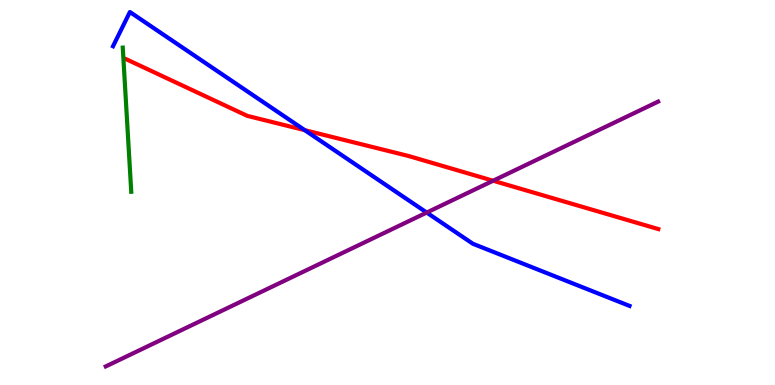[{'lines': ['blue', 'red'], 'intersections': [{'x': 3.93, 'y': 6.62}]}, {'lines': ['green', 'red'], 'intersections': []}, {'lines': ['purple', 'red'], 'intersections': [{'x': 6.36, 'y': 5.31}]}, {'lines': ['blue', 'green'], 'intersections': []}, {'lines': ['blue', 'purple'], 'intersections': [{'x': 5.51, 'y': 4.48}]}, {'lines': ['green', 'purple'], 'intersections': []}]